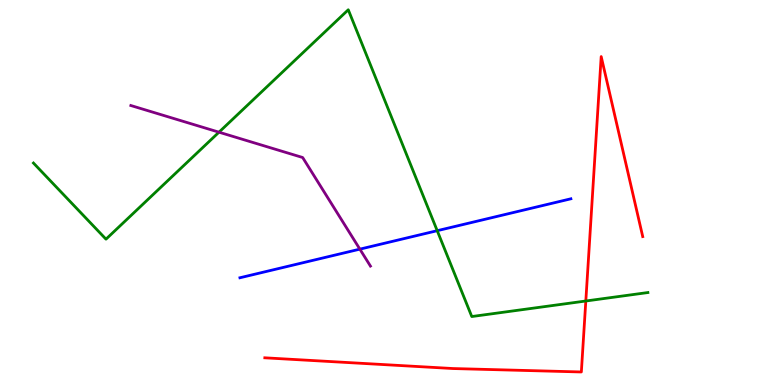[{'lines': ['blue', 'red'], 'intersections': []}, {'lines': ['green', 'red'], 'intersections': [{'x': 7.56, 'y': 2.18}]}, {'lines': ['purple', 'red'], 'intersections': []}, {'lines': ['blue', 'green'], 'intersections': [{'x': 5.64, 'y': 4.01}]}, {'lines': ['blue', 'purple'], 'intersections': [{'x': 4.64, 'y': 3.53}]}, {'lines': ['green', 'purple'], 'intersections': [{'x': 2.83, 'y': 6.57}]}]